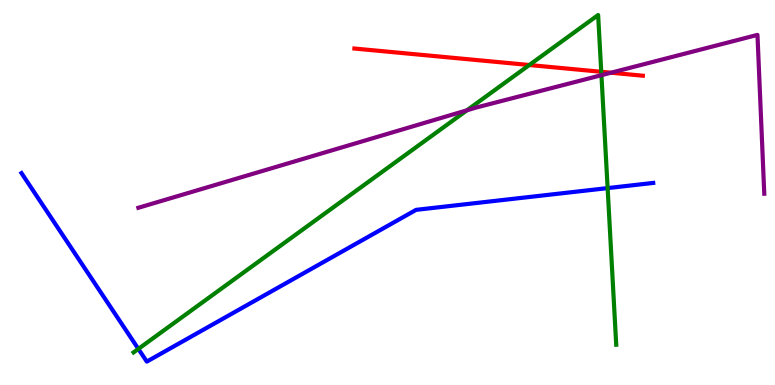[{'lines': ['blue', 'red'], 'intersections': []}, {'lines': ['green', 'red'], 'intersections': [{'x': 6.83, 'y': 8.31}, {'x': 7.76, 'y': 8.14}]}, {'lines': ['purple', 'red'], 'intersections': [{'x': 7.88, 'y': 8.11}]}, {'lines': ['blue', 'green'], 'intersections': [{'x': 1.79, 'y': 0.937}, {'x': 7.84, 'y': 5.11}]}, {'lines': ['blue', 'purple'], 'intersections': []}, {'lines': ['green', 'purple'], 'intersections': [{'x': 6.03, 'y': 7.14}, {'x': 7.76, 'y': 8.05}]}]